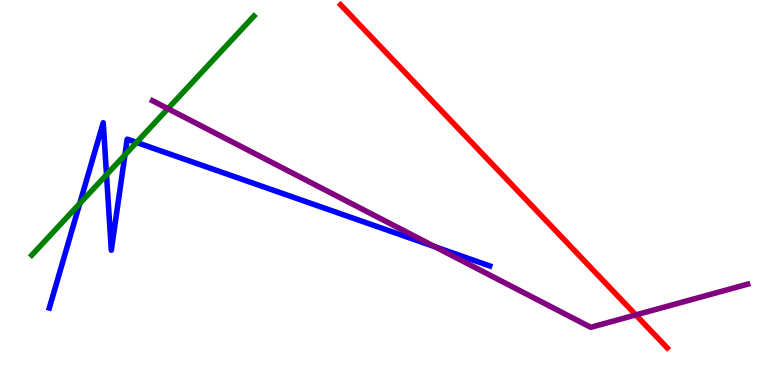[{'lines': ['blue', 'red'], 'intersections': []}, {'lines': ['green', 'red'], 'intersections': []}, {'lines': ['purple', 'red'], 'intersections': [{'x': 8.2, 'y': 1.82}]}, {'lines': ['blue', 'green'], 'intersections': [{'x': 1.03, 'y': 4.71}, {'x': 1.37, 'y': 5.46}, {'x': 1.61, 'y': 5.98}, {'x': 1.76, 'y': 6.3}]}, {'lines': ['blue', 'purple'], 'intersections': [{'x': 5.61, 'y': 3.59}]}, {'lines': ['green', 'purple'], 'intersections': [{'x': 2.17, 'y': 7.18}]}]